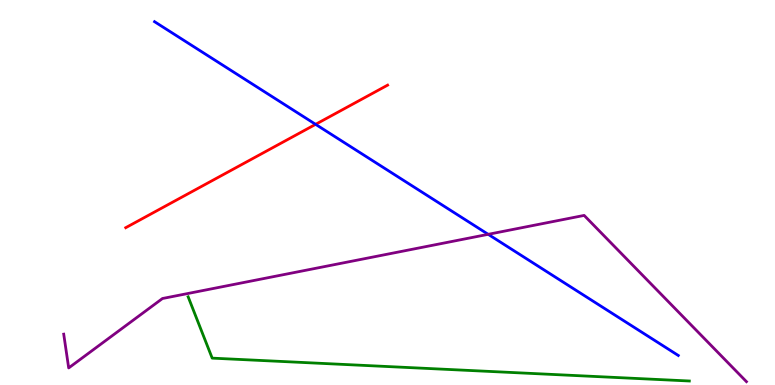[{'lines': ['blue', 'red'], 'intersections': [{'x': 4.07, 'y': 6.77}]}, {'lines': ['green', 'red'], 'intersections': []}, {'lines': ['purple', 'red'], 'intersections': []}, {'lines': ['blue', 'green'], 'intersections': []}, {'lines': ['blue', 'purple'], 'intersections': [{'x': 6.3, 'y': 3.91}]}, {'lines': ['green', 'purple'], 'intersections': []}]